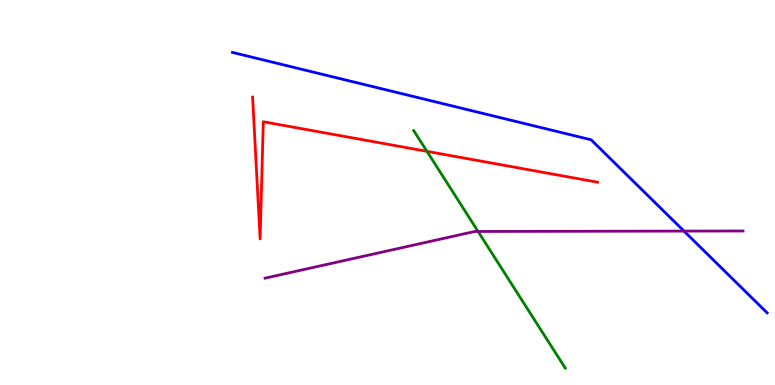[{'lines': ['blue', 'red'], 'intersections': []}, {'lines': ['green', 'red'], 'intersections': [{'x': 5.51, 'y': 6.07}]}, {'lines': ['purple', 'red'], 'intersections': []}, {'lines': ['blue', 'green'], 'intersections': []}, {'lines': ['blue', 'purple'], 'intersections': [{'x': 8.83, 'y': 4.0}]}, {'lines': ['green', 'purple'], 'intersections': [{'x': 6.17, 'y': 3.99}]}]